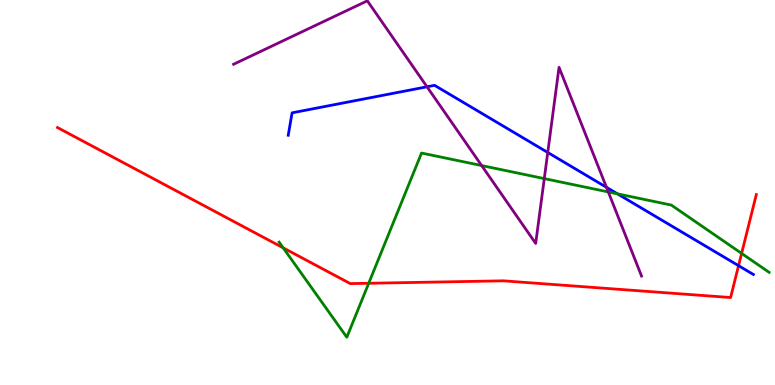[{'lines': ['blue', 'red'], 'intersections': [{'x': 9.53, 'y': 3.1}]}, {'lines': ['green', 'red'], 'intersections': [{'x': 3.65, 'y': 3.56}, {'x': 4.76, 'y': 2.64}, {'x': 9.57, 'y': 3.42}]}, {'lines': ['purple', 'red'], 'intersections': []}, {'lines': ['blue', 'green'], 'intersections': [{'x': 7.97, 'y': 4.96}]}, {'lines': ['blue', 'purple'], 'intersections': [{'x': 5.51, 'y': 7.75}, {'x': 7.07, 'y': 6.04}, {'x': 7.83, 'y': 5.13}]}, {'lines': ['green', 'purple'], 'intersections': [{'x': 6.21, 'y': 5.7}, {'x': 7.02, 'y': 5.36}, {'x': 7.85, 'y': 5.01}]}]